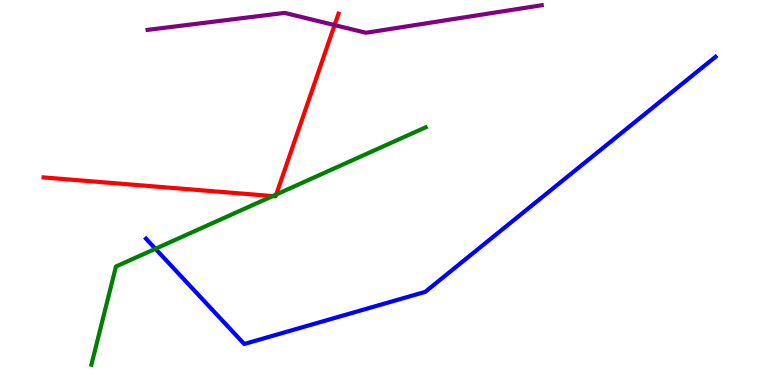[{'lines': ['blue', 'red'], 'intersections': []}, {'lines': ['green', 'red'], 'intersections': [{'x': 3.52, 'y': 4.91}, {'x': 3.56, 'y': 4.95}]}, {'lines': ['purple', 'red'], 'intersections': [{'x': 4.32, 'y': 9.35}]}, {'lines': ['blue', 'green'], 'intersections': [{'x': 2.01, 'y': 3.54}]}, {'lines': ['blue', 'purple'], 'intersections': []}, {'lines': ['green', 'purple'], 'intersections': []}]